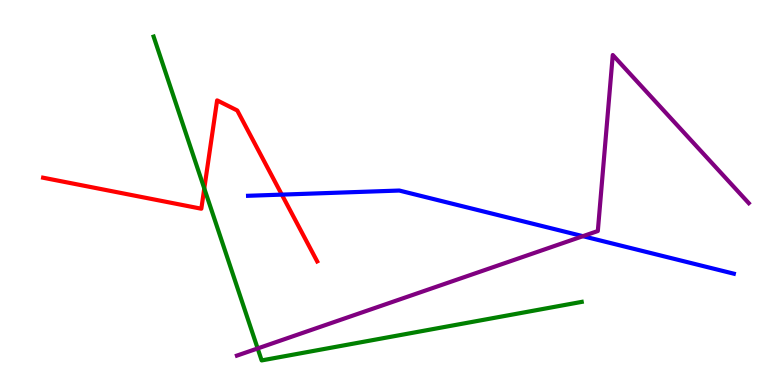[{'lines': ['blue', 'red'], 'intersections': [{'x': 3.64, 'y': 4.94}]}, {'lines': ['green', 'red'], 'intersections': [{'x': 2.64, 'y': 5.11}]}, {'lines': ['purple', 'red'], 'intersections': []}, {'lines': ['blue', 'green'], 'intersections': []}, {'lines': ['blue', 'purple'], 'intersections': [{'x': 7.52, 'y': 3.87}]}, {'lines': ['green', 'purple'], 'intersections': [{'x': 3.32, 'y': 0.949}]}]